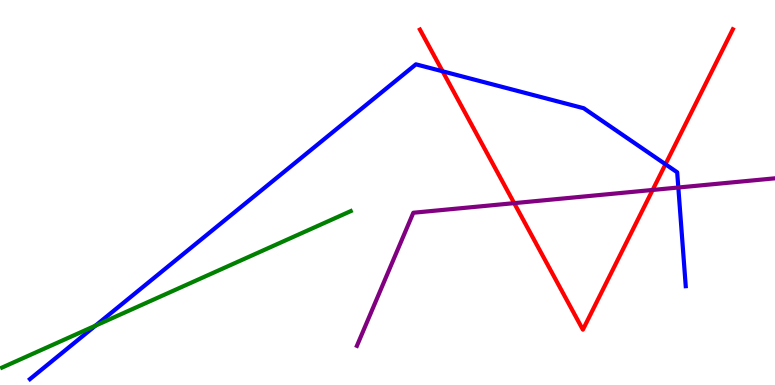[{'lines': ['blue', 'red'], 'intersections': [{'x': 5.71, 'y': 8.15}, {'x': 8.59, 'y': 5.73}]}, {'lines': ['green', 'red'], 'intersections': []}, {'lines': ['purple', 'red'], 'intersections': [{'x': 6.63, 'y': 4.72}, {'x': 8.42, 'y': 5.07}]}, {'lines': ['blue', 'green'], 'intersections': [{'x': 1.23, 'y': 1.54}]}, {'lines': ['blue', 'purple'], 'intersections': [{'x': 8.75, 'y': 5.13}]}, {'lines': ['green', 'purple'], 'intersections': []}]